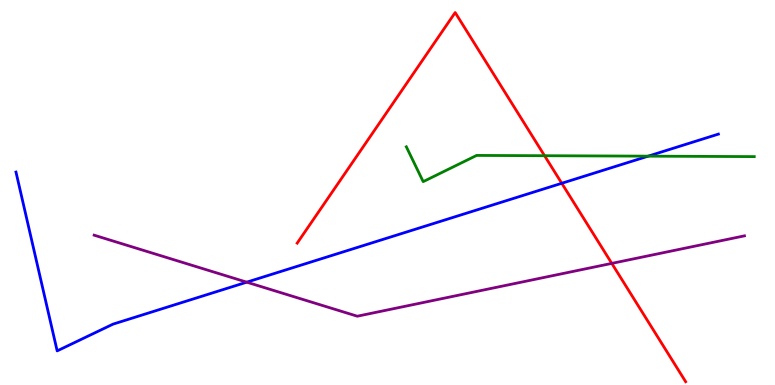[{'lines': ['blue', 'red'], 'intersections': [{'x': 7.25, 'y': 5.24}]}, {'lines': ['green', 'red'], 'intersections': [{'x': 7.03, 'y': 5.96}]}, {'lines': ['purple', 'red'], 'intersections': [{'x': 7.89, 'y': 3.16}]}, {'lines': ['blue', 'green'], 'intersections': [{'x': 8.36, 'y': 5.94}]}, {'lines': ['blue', 'purple'], 'intersections': [{'x': 3.18, 'y': 2.67}]}, {'lines': ['green', 'purple'], 'intersections': []}]